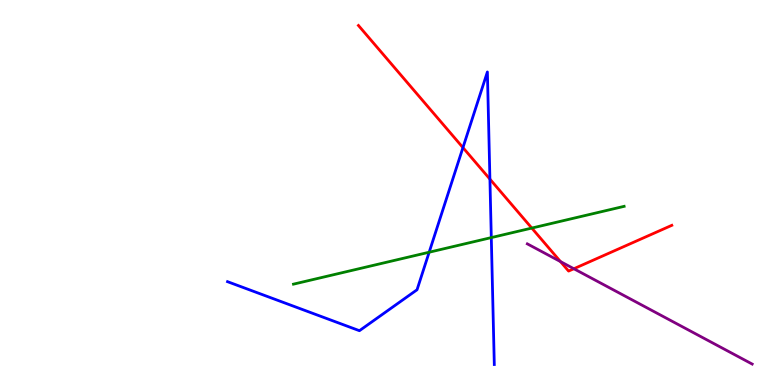[{'lines': ['blue', 'red'], 'intersections': [{'x': 5.97, 'y': 6.17}, {'x': 6.32, 'y': 5.35}]}, {'lines': ['green', 'red'], 'intersections': [{'x': 6.86, 'y': 4.08}]}, {'lines': ['purple', 'red'], 'intersections': [{'x': 7.23, 'y': 3.21}, {'x': 7.4, 'y': 3.02}]}, {'lines': ['blue', 'green'], 'intersections': [{'x': 5.54, 'y': 3.45}, {'x': 6.34, 'y': 3.83}]}, {'lines': ['blue', 'purple'], 'intersections': []}, {'lines': ['green', 'purple'], 'intersections': []}]